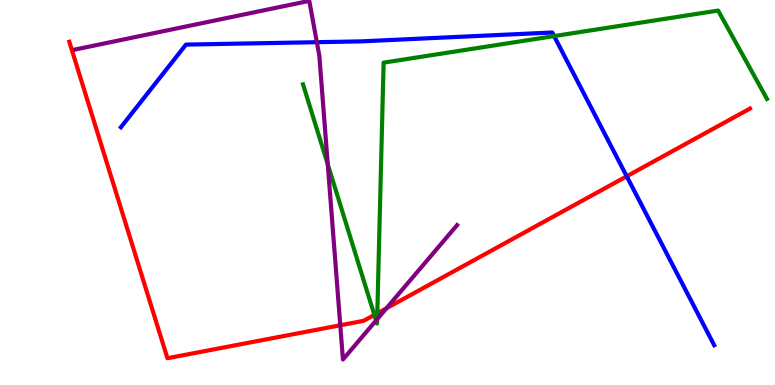[{'lines': ['blue', 'red'], 'intersections': [{'x': 8.09, 'y': 5.42}]}, {'lines': ['green', 'red'], 'intersections': [{'x': 4.83, 'y': 1.82}, {'x': 4.87, 'y': 1.86}]}, {'lines': ['purple', 'red'], 'intersections': [{'x': 4.39, 'y': 1.55}, {'x': 4.99, 'y': 1.99}]}, {'lines': ['blue', 'green'], 'intersections': [{'x': 7.15, 'y': 9.06}]}, {'lines': ['blue', 'purple'], 'intersections': [{'x': 4.09, 'y': 8.9}]}, {'lines': ['green', 'purple'], 'intersections': [{'x': 4.23, 'y': 5.73}, {'x': 4.85, 'y': 1.68}, {'x': 4.87, 'y': 1.71}]}]